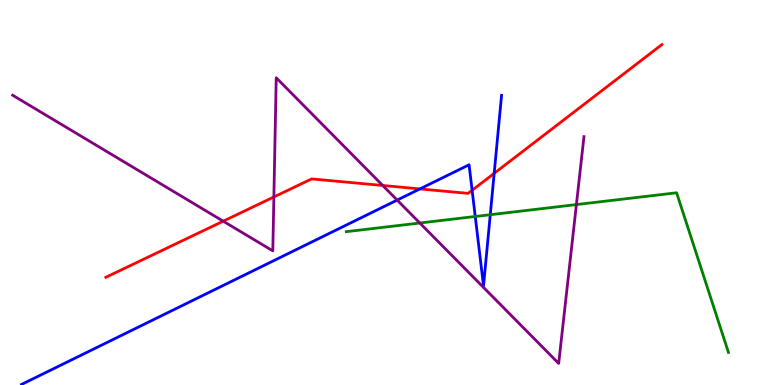[{'lines': ['blue', 'red'], 'intersections': [{'x': 5.42, 'y': 5.09}, {'x': 6.09, 'y': 5.06}, {'x': 6.38, 'y': 5.5}]}, {'lines': ['green', 'red'], 'intersections': []}, {'lines': ['purple', 'red'], 'intersections': [{'x': 2.88, 'y': 4.25}, {'x': 3.53, 'y': 4.88}, {'x': 4.94, 'y': 5.18}]}, {'lines': ['blue', 'green'], 'intersections': [{'x': 6.13, 'y': 4.38}, {'x': 6.33, 'y': 4.42}]}, {'lines': ['blue', 'purple'], 'intersections': [{'x': 5.12, 'y': 4.8}]}, {'lines': ['green', 'purple'], 'intersections': [{'x': 5.42, 'y': 4.21}, {'x': 7.44, 'y': 4.69}]}]